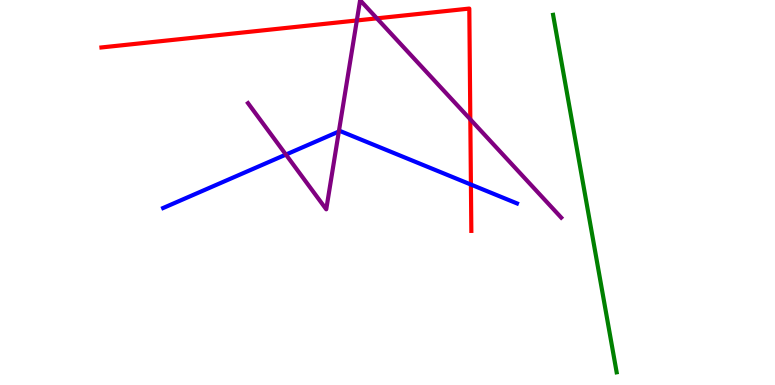[{'lines': ['blue', 'red'], 'intersections': [{'x': 6.08, 'y': 5.21}]}, {'lines': ['green', 'red'], 'intersections': []}, {'lines': ['purple', 'red'], 'intersections': [{'x': 4.6, 'y': 9.47}, {'x': 4.86, 'y': 9.52}, {'x': 6.07, 'y': 6.9}]}, {'lines': ['blue', 'green'], 'intersections': []}, {'lines': ['blue', 'purple'], 'intersections': [{'x': 3.69, 'y': 5.98}, {'x': 4.37, 'y': 6.58}]}, {'lines': ['green', 'purple'], 'intersections': []}]